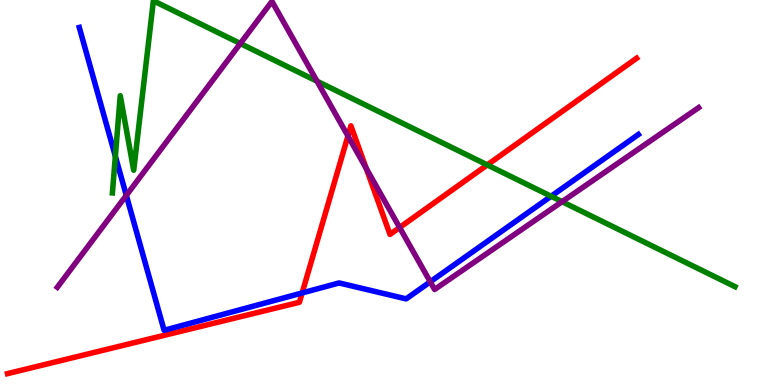[{'lines': ['blue', 'red'], 'intersections': [{'x': 3.9, 'y': 2.39}]}, {'lines': ['green', 'red'], 'intersections': [{'x': 6.29, 'y': 5.72}]}, {'lines': ['purple', 'red'], 'intersections': [{'x': 4.49, 'y': 6.47}, {'x': 4.73, 'y': 5.63}, {'x': 5.16, 'y': 4.09}]}, {'lines': ['blue', 'green'], 'intersections': [{'x': 1.49, 'y': 5.94}, {'x': 7.11, 'y': 4.9}]}, {'lines': ['blue', 'purple'], 'intersections': [{'x': 1.63, 'y': 4.93}, {'x': 5.55, 'y': 2.68}]}, {'lines': ['green', 'purple'], 'intersections': [{'x': 3.1, 'y': 8.87}, {'x': 4.09, 'y': 7.89}, {'x': 7.25, 'y': 4.76}]}]